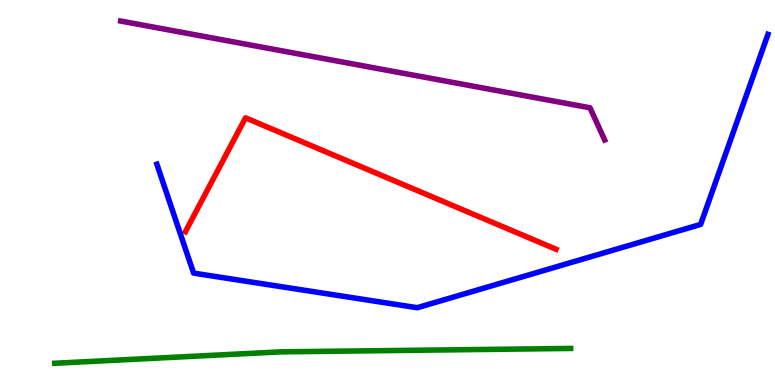[{'lines': ['blue', 'red'], 'intersections': []}, {'lines': ['green', 'red'], 'intersections': []}, {'lines': ['purple', 'red'], 'intersections': []}, {'lines': ['blue', 'green'], 'intersections': []}, {'lines': ['blue', 'purple'], 'intersections': []}, {'lines': ['green', 'purple'], 'intersections': []}]